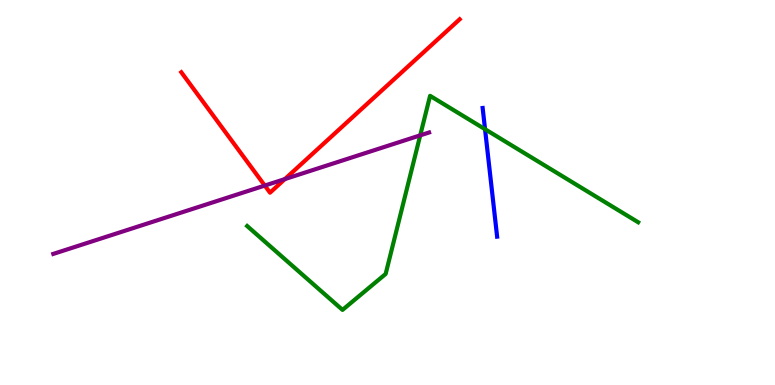[{'lines': ['blue', 'red'], 'intersections': []}, {'lines': ['green', 'red'], 'intersections': []}, {'lines': ['purple', 'red'], 'intersections': [{'x': 3.42, 'y': 5.18}, {'x': 3.68, 'y': 5.35}]}, {'lines': ['blue', 'green'], 'intersections': [{'x': 6.26, 'y': 6.64}]}, {'lines': ['blue', 'purple'], 'intersections': []}, {'lines': ['green', 'purple'], 'intersections': [{'x': 5.42, 'y': 6.48}]}]